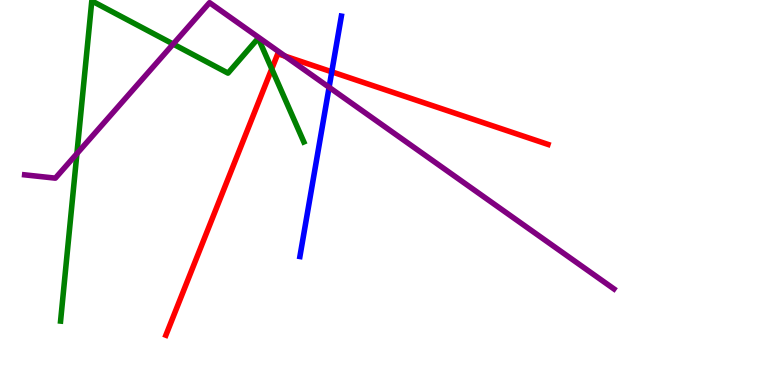[{'lines': ['blue', 'red'], 'intersections': [{'x': 4.28, 'y': 8.13}]}, {'lines': ['green', 'red'], 'intersections': [{'x': 3.51, 'y': 8.21}]}, {'lines': ['purple', 'red'], 'intersections': [{'x': 3.68, 'y': 8.54}]}, {'lines': ['blue', 'green'], 'intersections': []}, {'lines': ['blue', 'purple'], 'intersections': [{'x': 4.25, 'y': 7.73}]}, {'lines': ['green', 'purple'], 'intersections': [{'x': 0.992, 'y': 6.01}, {'x': 2.23, 'y': 8.86}]}]